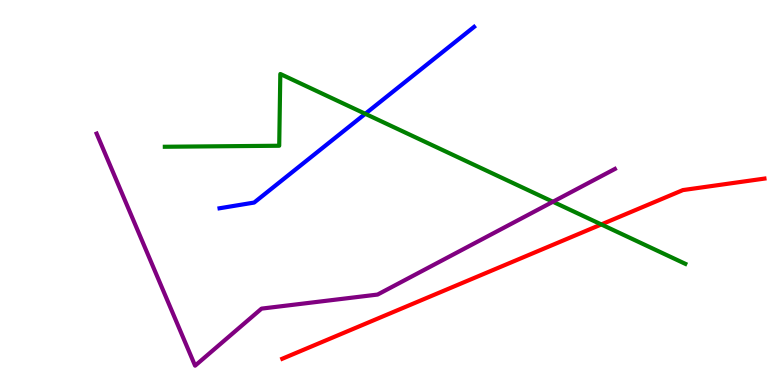[{'lines': ['blue', 'red'], 'intersections': []}, {'lines': ['green', 'red'], 'intersections': [{'x': 7.76, 'y': 4.17}]}, {'lines': ['purple', 'red'], 'intersections': []}, {'lines': ['blue', 'green'], 'intersections': [{'x': 4.71, 'y': 7.04}]}, {'lines': ['blue', 'purple'], 'intersections': []}, {'lines': ['green', 'purple'], 'intersections': [{'x': 7.13, 'y': 4.76}]}]